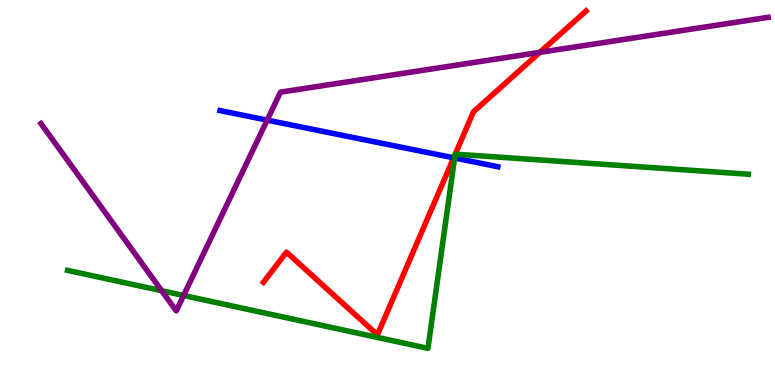[{'lines': ['blue', 'red'], 'intersections': [{'x': 5.85, 'y': 5.9}]}, {'lines': ['green', 'red'], 'intersections': [{'x': 5.87, 'y': 5.99}, {'x': 5.87, 'y': 6.0}]}, {'lines': ['purple', 'red'], 'intersections': [{'x': 6.97, 'y': 8.64}]}, {'lines': ['blue', 'green'], 'intersections': [{'x': 5.87, 'y': 5.9}]}, {'lines': ['blue', 'purple'], 'intersections': [{'x': 3.45, 'y': 6.88}]}, {'lines': ['green', 'purple'], 'intersections': [{'x': 2.09, 'y': 2.45}, {'x': 2.37, 'y': 2.33}]}]